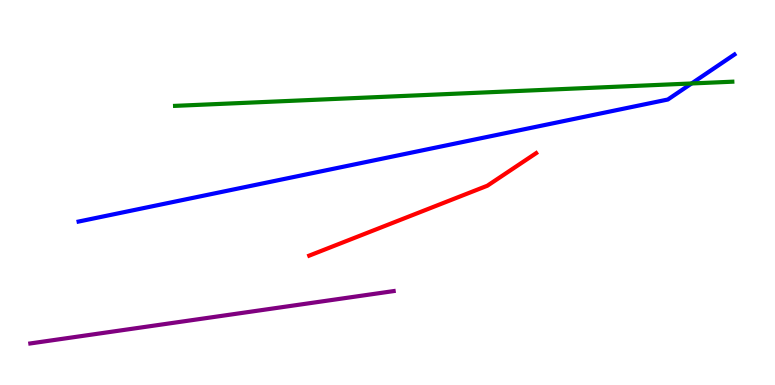[{'lines': ['blue', 'red'], 'intersections': []}, {'lines': ['green', 'red'], 'intersections': []}, {'lines': ['purple', 'red'], 'intersections': []}, {'lines': ['blue', 'green'], 'intersections': [{'x': 8.92, 'y': 7.83}]}, {'lines': ['blue', 'purple'], 'intersections': []}, {'lines': ['green', 'purple'], 'intersections': []}]